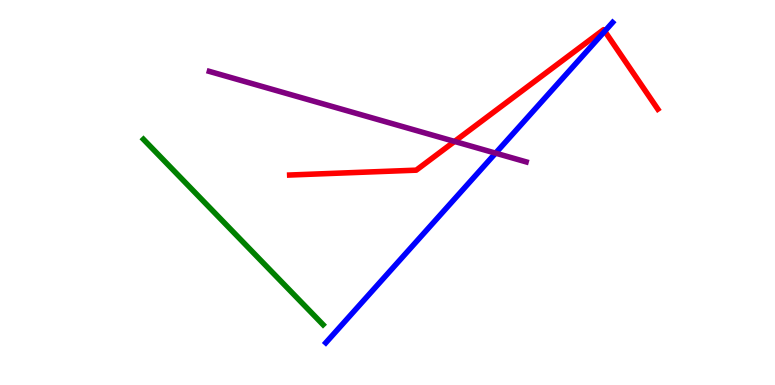[{'lines': ['blue', 'red'], 'intersections': [{'x': 7.8, 'y': 9.19}]}, {'lines': ['green', 'red'], 'intersections': []}, {'lines': ['purple', 'red'], 'intersections': [{'x': 5.87, 'y': 6.33}]}, {'lines': ['blue', 'green'], 'intersections': []}, {'lines': ['blue', 'purple'], 'intersections': [{'x': 6.39, 'y': 6.02}]}, {'lines': ['green', 'purple'], 'intersections': []}]